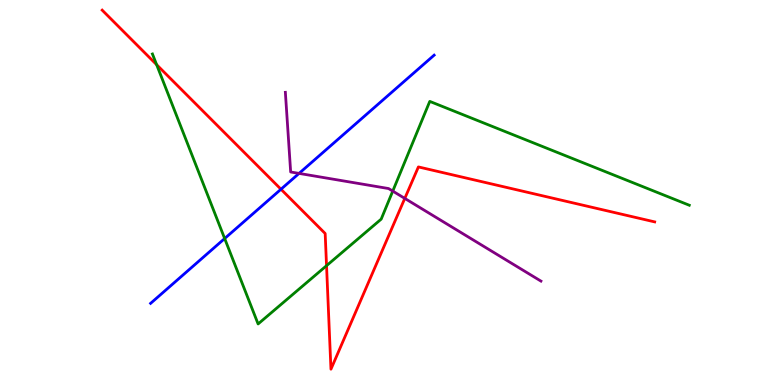[{'lines': ['blue', 'red'], 'intersections': [{'x': 3.63, 'y': 5.08}]}, {'lines': ['green', 'red'], 'intersections': [{'x': 2.02, 'y': 8.32}, {'x': 4.21, 'y': 3.1}]}, {'lines': ['purple', 'red'], 'intersections': [{'x': 5.22, 'y': 4.85}]}, {'lines': ['blue', 'green'], 'intersections': [{'x': 2.9, 'y': 3.8}]}, {'lines': ['blue', 'purple'], 'intersections': [{'x': 3.86, 'y': 5.5}]}, {'lines': ['green', 'purple'], 'intersections': [{'x': 5.07, 'y': 5.04}]}]